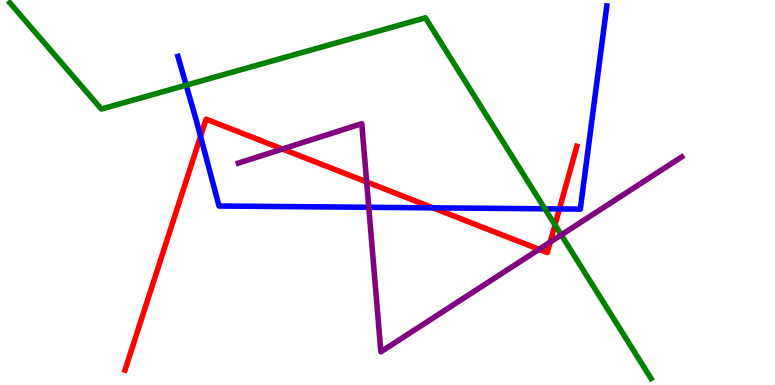[{'lines': ['blue', 'red'], 'intersections': [{'x': 2.59, 'y': 6.46}, {'x': 5.59, 'y': 4.6}, {'x': 7.22, 'y': 4.57}]}, {'lines': ['green', 'red'], 'intersections': [{'x': 7.16, 'y': 4.16}]}, {'lines': ['purple', 'red'], 'intersections': [{'x': 3.64, 'y': 6.13}, {'x': 4.73, 'y': 5.27}, {'x': 6.96, 'y': 3.52}, {'x': 7.1, 'y': 3.71}]}, {'lines': ['blue', 'green'], 'intersections': [{'x': 2.4, 'y': 7.79}, {'x': 7.03, 'y': 4.58}]}, {'lines': ['blue', 'purple'], 'intersections': [{'x': 4.76, 'y': 4.62}]}, {'lines': ['green', 'purple'], 'intersections': [{'x': 7.24, 'y': 3.9}]}]